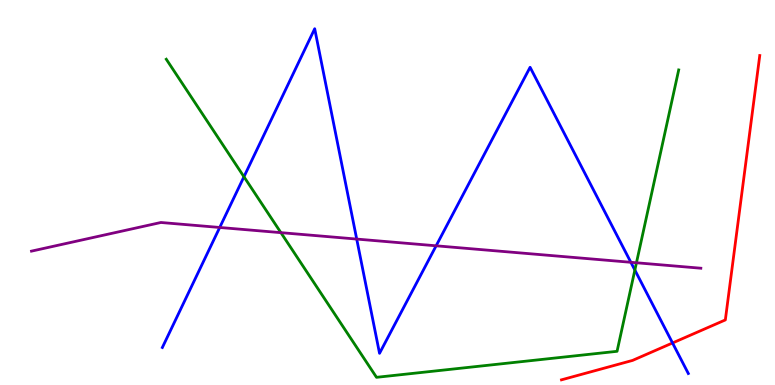[{'lines': ['blue', 'red'], 'intersections': [{'x': 8.68, 'y': 1.09}]}, {'lines': ['green', 'red'], 'intersections': []}, {'lines': ['purple', 'red'], 'intersections': []}, {'lines': ['blue', 'green'], 'intersections': [{'x': 3.15, 'y': 5.41}, {'x': 8.19, 'y': 2.99}]}, {'lines': ['blue', 'purple'], 'intersections': [{'x': 2.84, 'y': 4.09}, {'x': 4.6, 'y': 3.79}, {'x': 5.63, 'y': 3.62}, {'x': 8.14, 'y': 3.19}]}, {'lines': ['green', 'purple'], 'intersections': [{'x': 3.62, 'y': 3.96}, {'x': 8.21, 'y': 3.17}]}]